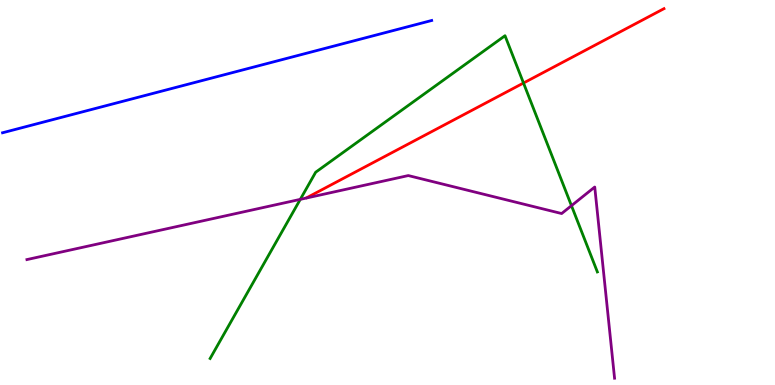[{'lines': ['blue', 'red'], 'intersections': []}, {'lines': ['green', 'red'], 'intersections': [{'x': 6.75, 'y': 7.84}]}, {'lines': ['purple', 'red'], 'intersections': []}, {'lines': ['blue', 'green'], 'intersections': []}, {'lines': ['blue', 'purple'], 'intersections': []}, {'lines': ['green', 'purple'], 'intersections': [{'x': 3.87, 'y': 4.82}, {'x': 7.37, 'y': 4.66}]}]